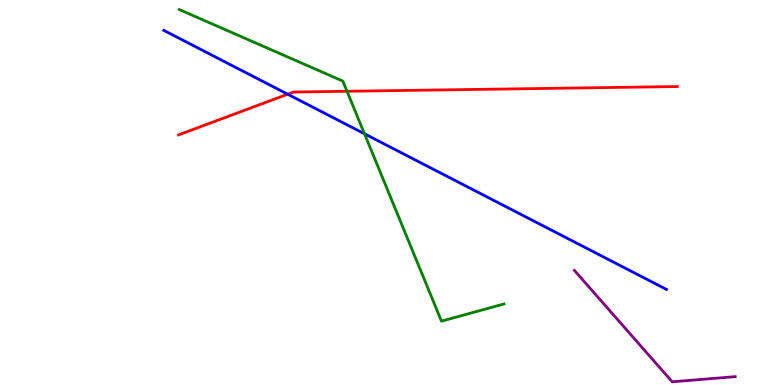[{'lines': ['blue', 'red'], 'intersections': [{'x': 3.71, 'y': 7.55}]}, {'lines': ['green', 'red'], 'intersections': [{'x': 4.48, 'y': 7.63}]}, {'lines': ['purple', 'red'], 'intersections': []}, {'lines': ['blue', 'green'], 'intersections': [{'x': 4.7, 'y': 6.52}]}, {'lines': ['blue', 'purple'], 'intersections': []}, {'lines': ['green', 'purple'], 'intersections': []}]